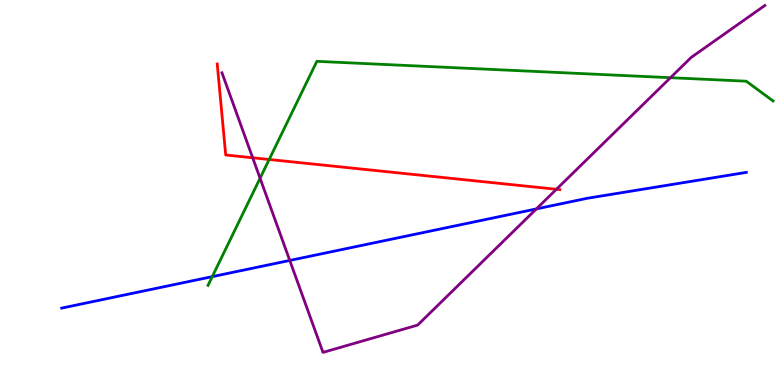[{'lines': ['blue', 'red'], 'intersections': []}, {'lines': ['green', 'red'], 'intersections': [{'x': 3.47, 'y': 5.86}]}, {'lines': ['purple', 'red'], 'intersections': [{'x': 3.26, 'y': 5.9}, {'x': 7.18, 'y': 5.08}]}, {'lines': ['blue', 'green'], 'intersections': [{'x': 2.74, 'y': 2.81}]}, {'lines': ['blue', 'purple'], 'intersections': [{'x': 3.74, 'y': 3.24}, {'x': 6.92, 'y': 4.57}]}, {'lines': ['green', 'purple'], 'intersections': [{'x': 3.36, 'y': 5.37}, {'x': 8.65, 'y': 7.98}]}]